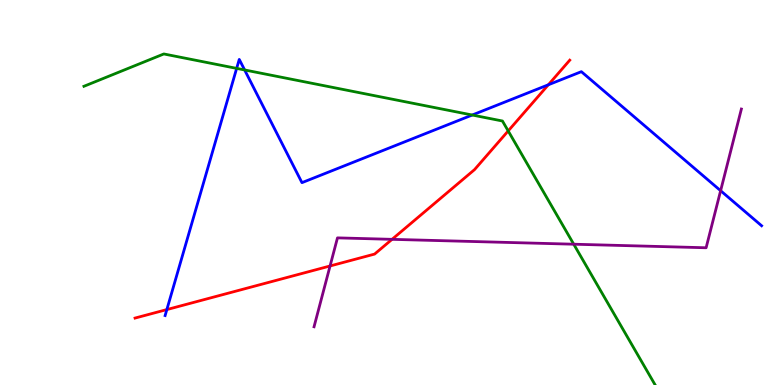[{'lines': ['blue', 'red'], 'intersections': [{'x': 2.15, 'y': 1.96}, {'x': 7.08, 'y': 7.8}]}, {'lines': ['green', 'red'], 'intersections': [{'x': 6.56, 'y': 6.6}]}, {'lines': ['purple', 'red'], 'intersections': [{'x': 4.26, 'y': 3.09}, {'x': 5.06, 'y': 3.78}]}, {'lines': ['blue', 'green'], 'intersections': [{'x': 3.05, 'y': 8.22}, {'x': 3.16, 'y': 8.18}, {'x': 6.09, 'y': 7.01}]}, {'lines': ['blue', 'purple'], 'intersections': [{'x': 9.3, 'y': 5.05}]}, {'lines': ['green', 'purple'], 'intersections': [{'x': 7.4, 'y': 3.66}]}]